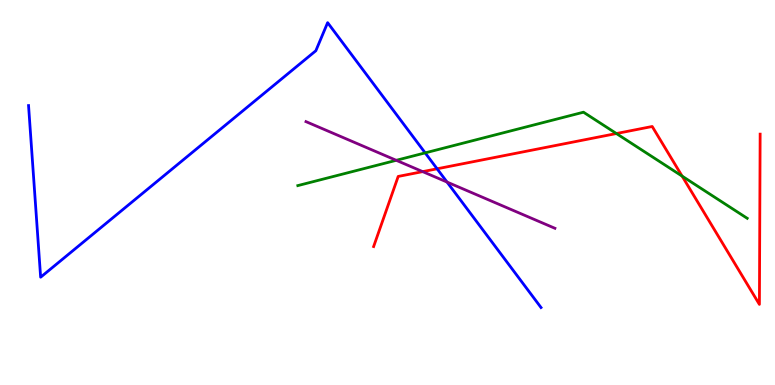[{'lines': ['blue', 'red'], 'intersections': [{'x': 5.64, 'y': 5.62}]}, {'lines': ['green', 'red'], 'intersections': [{'x': 7.95, 'y': 6.53}, {'x': 8.8, 'y': 5.43}]}, {'lines': ['purple', 'red'], 'intersections': [{'x': 5.45, 'y': 5.54}]}, {'lines': ['blue', 'green'], 'intersections': [{'x': 5.49, 'y': 6.03}]}, {'lines': ['blue', 'purple'], 'intersections': [{'x': 5.77, 'y': 5.27}]}, {'lines': ['green', 'purple'], 'intersections': [{'x': 5.11, 'y': 5.84}]}]